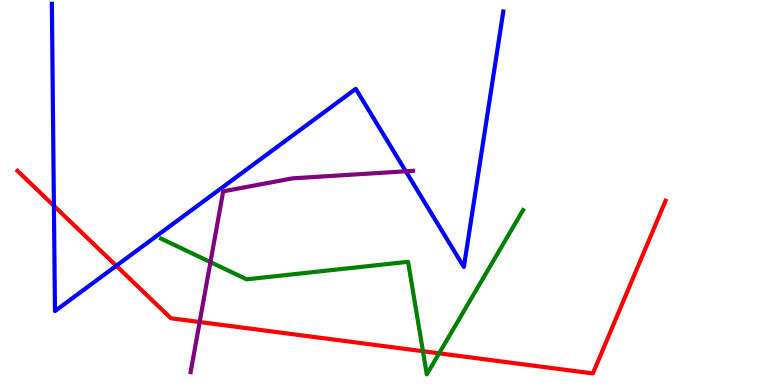[{'lines': ['blue', 'red'], 'intersections': [{'x': 0.696, 'y': 4.65}, {'x': 1.5, 'y': 3.1}]}, {'lines': ['green', 'red'], 'intersections': [{'x': 5.46, 'y': 0.878}, {'x': 5.67, 'y': 0.823}]}, {'lines': ['purple', 'red'], 'intersections': [{'x': 2.58, 'y': 1.64}]}, {'lines': ['blue', 'green'], 'intersections': []}, {'lines': ['blue', 'purple'], 'intersections': [{'x': 5.24, 'y': 5.55}]}, {'lines': ['green', 'purple'], 'intersections': [{'x': 2.72, 'y': 3.19}]}]